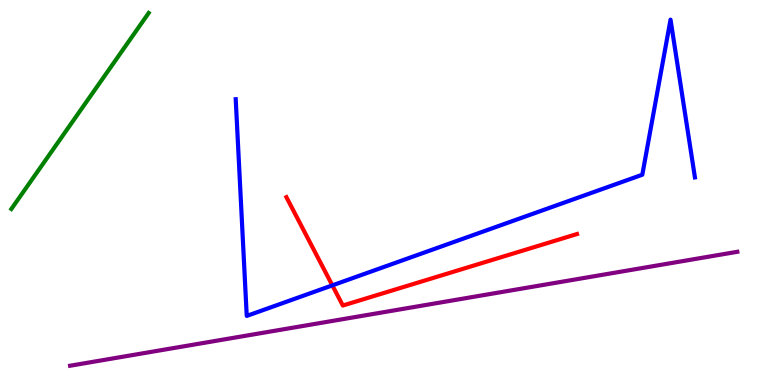[{'lines': ['blue', 'red'], 'intersections': [{'x': 4.29, 'y': 2.59}]}, {'lines': ['green', 'red'], 'intersections': []}, {'lines': ['purple', 'red'], 'intersections': []}, {'lines': ['blue', 'green'], 'intersections': []}, {'lines': ['blue', 'purple'], 'intersections': []}, {'lines': ['green', 'purple'], 'intersections': []}]